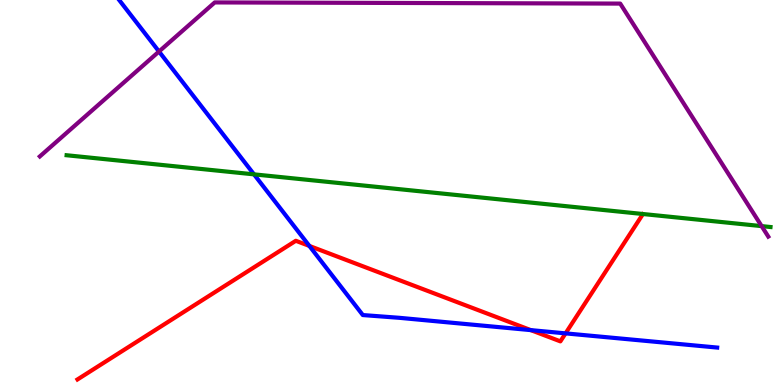[{'lines': ['blue', 'red'], 'intersections': [{'x': 3.99, 'y': 3.61}, {'x': 6.85, 'y': 1.43}, {'x': 7.3, 'y': 1.34}]}, {'lines': ['green', 'red'], 'intersections': []}, {'lines': ['purple', 'red'], 'intersections': []}, {'lines': ['blue', 'green'], 'intersections': [{'x': 3.28, 'y': 5.47}]}, {'lines': ['blue', 'purple'], 'intersections': [{'x': 2.05, 'y': 8.66}]}, {'lines': ['green', 'purple'], 'intersections': [{'x': 9.83, 'y': 4.13}]}]